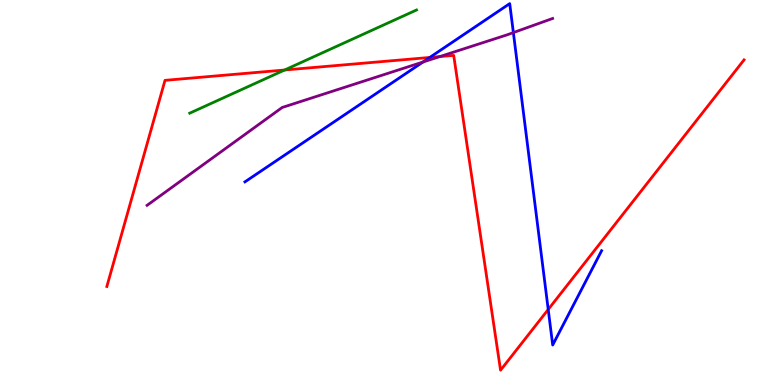[{'lines': ['blue', 'red'], 'intersections': [{'x': 5.55, 'y': 8.51}, {'x': 7.07, 'y': 1.96}]}, {'lines': ['green', 'red'], 'intersections': [{'x': 3.67, 'y': 8.18}]}, {'lines': ['purple', 'red'], 'intersections': [{'x': 5.67, 'y': 8.53}]}, {'lines': ['blue', 'green'], 'intersections': []}, {'lines': ['blue', 'purple'], 'intersections': [{'x': 5.46, 'y': 8.39}, {'x': 6.62, 'y': 9.15}]}, {'lines': ['green', 'purple'], 'intersections': []}]